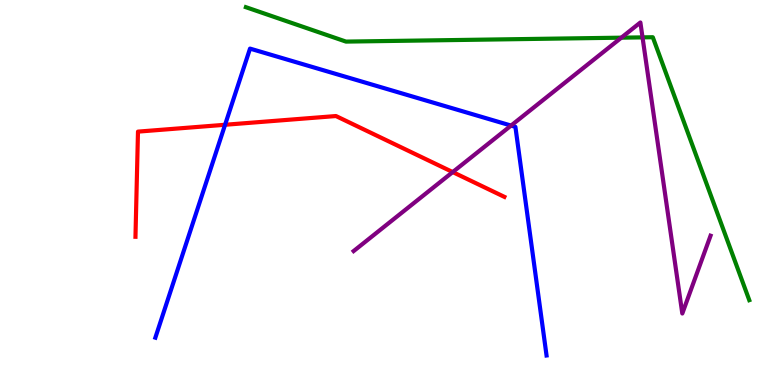[{'lines': ['blue', 'red'], 'intersections': [{'x': 2.9, 'y': 6.76}]}, {'lines': ['green', 'red'], 'intersections': []}, {'lines': ['purple', 'red'], 'intersections': [{'x': 5.84, 'y': 5.53}]}, {'lines': ['blue', 'green'], 'intersections': []}, {'lines': ['blue', 'purple'], 'intersections': [{'x': 6.59, 'y': 6.74}]}, {'lines': ['green', 'purple'], 'intersections': [{'x': 8.02, 'y': 9.02}, {'x': 8.29, 'y': 9.03}]}]